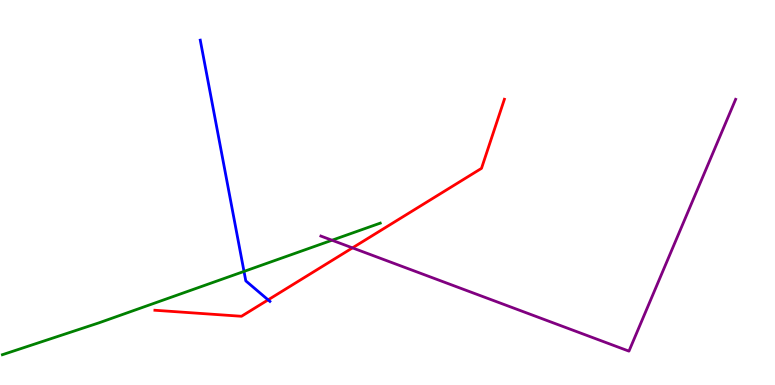[{'lines': ['blue', 'red'], 'intersections': [{'x': 3.46, 'y': 2.21}]}, {'lines': ['green', 'red'], 'intersections': []}, {'lines': ['purple', 'red'], 'intersections': [{'x': 4.55, 'y': 3.56}]}, {'lines': ['blue', 'green'], 'intersections': [{'x': 3.15, 'y': 2.95}]}, {'lines': ['blue', 'purple'], 'intersections': []}, {'lines': ['green', 'purple'], 'intersections': [{'x': 4.28, 'y': 3.76}]}]